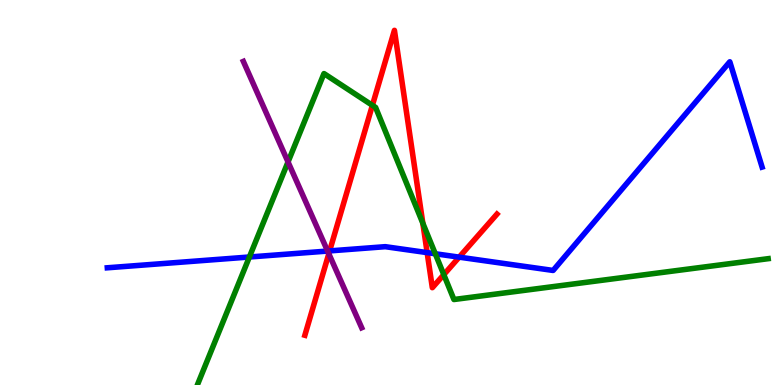[{'lines': ['blue', 'red'], 'intersections': [{'x': 4.25, 'y': 3.48}, {'x': 5.51, 'y': 3.44}, {'x': 5.92, 'y': 3.32}]}, {'lines': ['green', 'red'], 'intersections': [{'x': 4.81, 'y': 7.26}, {'x': 5.46, 'y': 4.2}, {'x': 5.73, 'y': 2.87}]}, {'lines': ['purple', 'red'], 'intersections': [{'x': 4.24, 'y': 3.41}]}, {'lines': ['blue', 'green'], 'intersections': [{'x': 3.22, 'y': 3.32}, {'x': 5.62, 'y': 3.41}]}, {'lines': ['blue', 'purple'], 'intersections': [{'x': 4.23, 'y': 3.48}]}, {'lines': ['green', 'purple'], 'intersections': [{'x': 3.72, 'y': 5.79}]}]